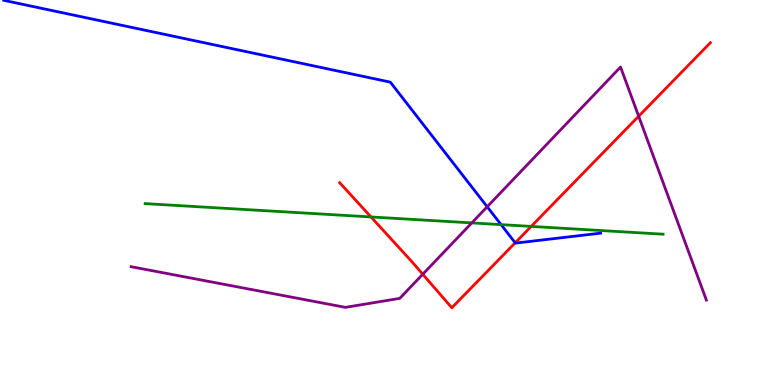[{'lines': ['blue', 'red'], 'intersections': [{'x': 6.65, 'y': 3.69}]}, {'lines': ['green', 'red'], 'intersections': [{'x': 4.79, 'y': 4.36}, {'x': 6.85, 'y': 4.12}]}, {'lines': ['purple', 'red'], 'intersections': [{'x': 5.46, 'y': 2.88}, {'x': 8.24, 'y': 6.98}]}, {'lines': ['blue', 'green'], 'intersections': [{'x': 6.47, 'y': 4.17}]}, {'lines': ['blue', 'purple'], 'intersections': [{'x': 6.29, 'y': 4.63}]}, {'lines': ['green', 'purple'], 'intersections': [{'x': 6.09, 'y': 4.21}]}]